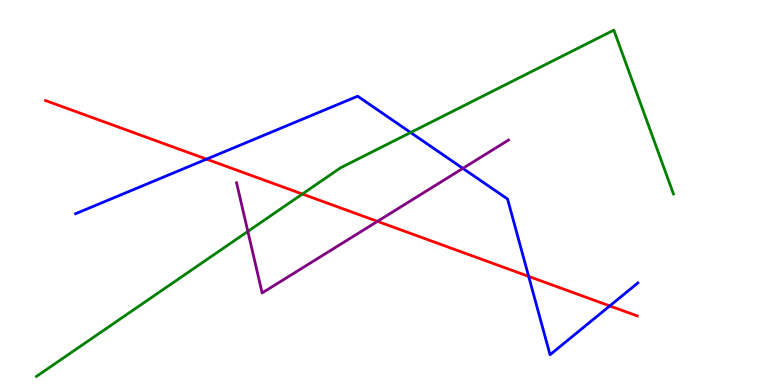[{'lines': ['blue', 'red'], 'intersections': [{'x': 2.67, 'y': 5.87}, {'x': 6.82, 'y': 2.82}, {'x': 7.87, 'y': 2.05}]}, {'lines': ['green', 'red'], 'intersections': [{'x': 3.9, 'y': 4.96}]}, {'lines': ['purple', 'red'], 'intersections': [{'x': 4.87, 'y': 4.25}]}, {'lines': ['blue', 'green'], 'intersections': [{'x': 5.3, 'y': 6.56}]}, {'lines': ['blue', 'purple'], 'intersections': [{'x': 5.97, 'y': 5.63}]}, {'lines': ['green', 'purple'], 'intersections': [{'x': 3.2, 'y': 3.99}]}]